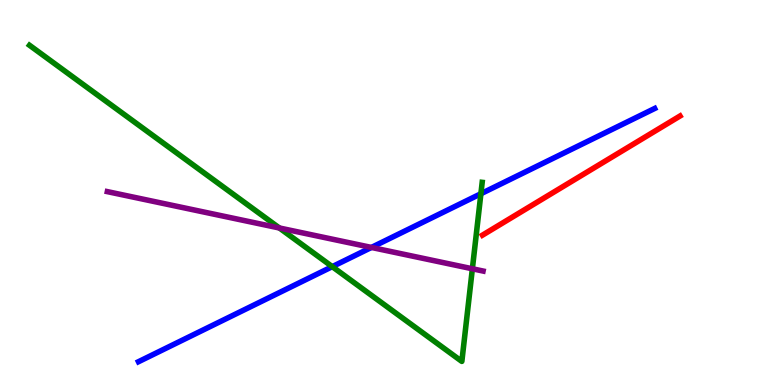[{'lines': ['blue', 'red'], 'intersections': []}, {'lines': ['green', 'red'], 'intersections': []}, {'lines': ['purple', 'red'], 'intersections': []}, {'lines': ['blue', 'green'], 'intersections': [{'x': 4.29, 'y': 3.07}, {'x': 6.21, 'y': 4.97}]}, {'lines': ['blue', 'purple'], 'intersections': [{'x': 4.79, 'y': 3.57}]}, {'lines': ['green', 'purple'], 'intersections': [{'x': 3.6, 'y': 4.08}, {'x': 6.1, 'y': 3.02}]}]